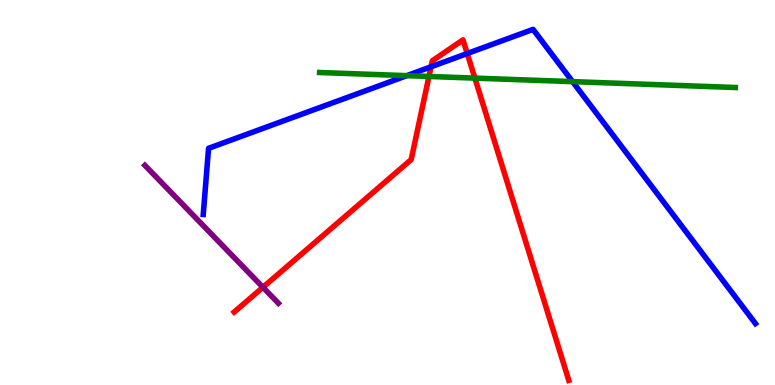[{'lines': ['blue', 'red'], 'intersections': [{'x': 5.56, 'y': 8.27}, {'x': 6.03, 'y': 8.61}]}, {'lines': ['green', 'red'], 'intersections': [{'x': 5.54, 'y': 8.01}, {'x': 6.13, 'y': 7.97}]}, {'lines': ['purple', 'red'], 'intersections': [{'x': 3.39, 'y': 2.54}]}, {'lines': ['blue', 'green'], 'intersections': [{'x': 5.25, 'y': 8.03}, {'x': 7.39, 'y': 7.88}]}, {'lines': ['blue', 'purple'], 'intersections': []}, {'lines': ['green', 'purple'], 'intersections': []}]